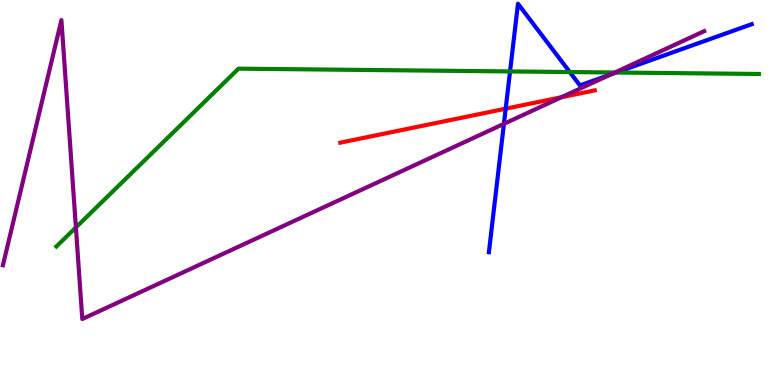[{'lines': ['blue', 'red'], 'intersections': [{'x': 6.53, 'y': 7.18}]}, {'lines': ['green', 'red'], 'intersections': []}, {'lines': ['purple', 'red'], 'intersections': [{'x': 7.24, 'y': 7.47}]}, {'lines': ['blue', 'green'], 'intersections': [{'x': 6.58, 'y': 8.14}, {'x': 7.35, 'y': 8.13}, {'x': 7.95, 'y': 8.12}]}, {'lines': ['blue', 'purple'], 'intersections': [{'x': 6.5, 'y': 6.78}, {'x': 7.88, 'y': 8.06}]}, {'lines': ['green', 'purple'], 'intersections': [{'x': 0.979, 'y': 4.09}, {'x': 7.93, 'y': 8.12}]}]